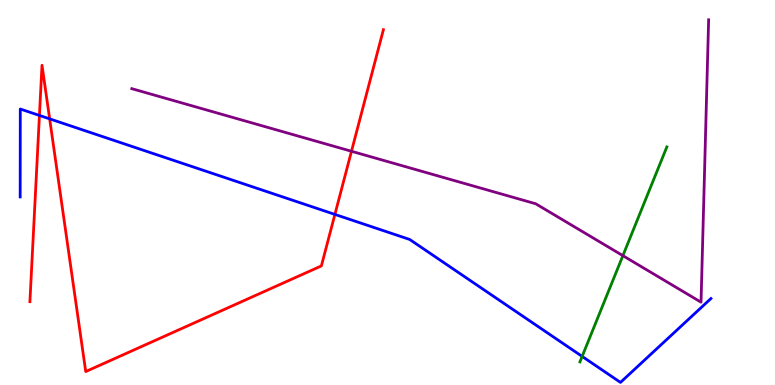[{'lines': ['blue', 'red'], 'intersections': [{'x': 0.509, 'y': 7.0}, {'x': 0.641, 'y': 6.91}, {'x': 4.32, 'y': 4.43}]}, {'lines': ['green', 'red'], 'intersections': []}, {'lines': ['purple', 'red'], 'intersections': [{'x': 4.54, 'y': 6.07}]}, {'lines': ['blue', 'green'], 'intersections': [{'x': 7.51, 'y': 0.742}]}, {'lines': ['blue', 'purple'], 'intersections': []}, {'lines': ['green', 'purple'], 'intersections': [{'x': 8.04, 'y': 3.36}]}]